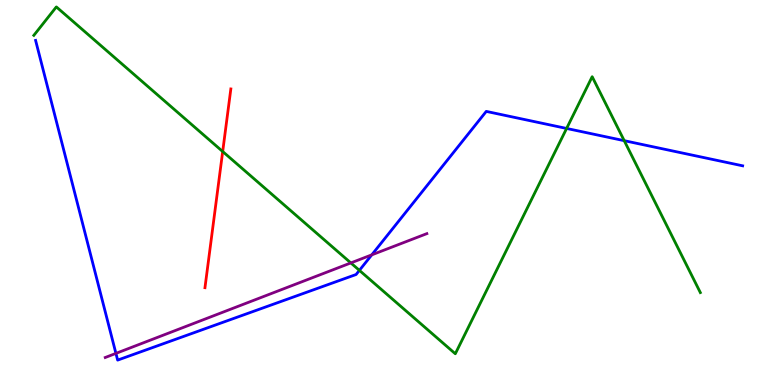[{'lines': ['blue', 'red'], 'intersections': []}, {'lines': ['green', 'red'], 'intersections': [{'x': 2.87, 'y': 6.06}]}, {'lines': ['purple', 'red'], 'intersections': []}, {'lines': ['blue', 'green'], 'intersections': [{'x': 4.64, 'y': 2.98}, {'x': 7.31, 'y': 6.66}, {'x': 8.05, 'y': 6.35}]}, {'lines': ['blue', 'purple'], 'intersections': [{'x': 1.5, 'y': 0.821}, {'x': 4.8, 'y': 3.38}]}, {'lines': ['green', 'purple'], 'intersections': [{'x': 4.53, 'y': 3.17}]}]